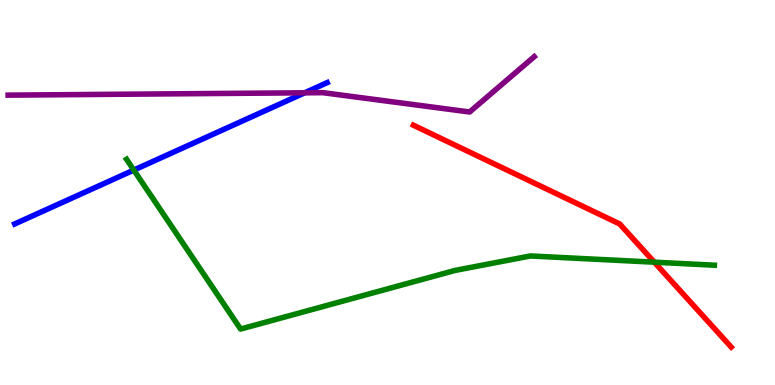[{'lines': ['blue', 'red'], 'intersections': []}, {'lines': ['green', 'red'], 'intersections': [{'x': 8.44, 'y': 3.19}]}, {'lines': ['purple', 'red'], 'intersections': []}, {'lines': ['blue', 'green'], 'intersections': [{'x': 1.73, 'y': 5.58}]}, {'lines': ['blue', 'purple'], 'intersections': [{'x': 3.93, 'y': 7.59}]}, {'lines': ['green', 'purple'], 'intersections': []}]